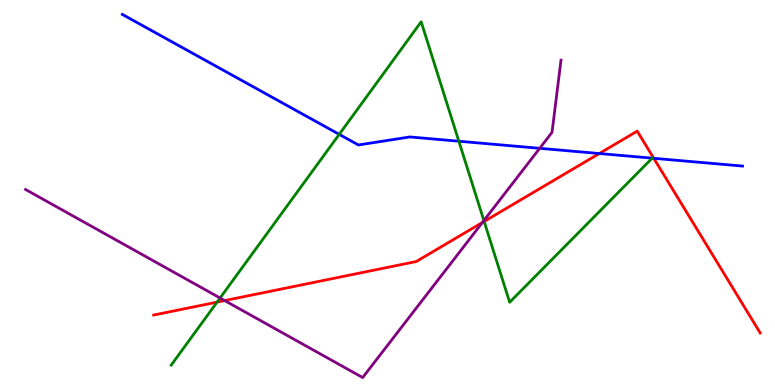[{'lines': ['blue', 'red'], 'intersections': [{'x': 7.73, 'y': 6.01}, {'x': 8.44, 'y': 5.89}]}, {'lines': ['green', 'red'], 'intersections': [{'x': 2.8, 'y': 2.15}, {'x': 6.25, 'y': 4.25}]}, {'lines': ['purple', 'red'], 'intersections': [{'x': 2.9, 'y': 2.19}, {'x': 6.22, 'y': 4.22}]}, {'lines': ['blue', 'green'], 'intersections': [{'x': 4.38, 'y': 6.51}, {'x': 5.92, 'y': 6.33}, {'x': 8.42, 'y': 5.89}]}, {'lines': ['blue', 'purple'], 'intersections': [{'x': 6.96, 'y': 6.15}]}, {'lines': ['green', 'purple'], 'intersections': [{'x': 2.84, 'y': 2.26}, {'x': 6.24, 'y': 4.27}]}]